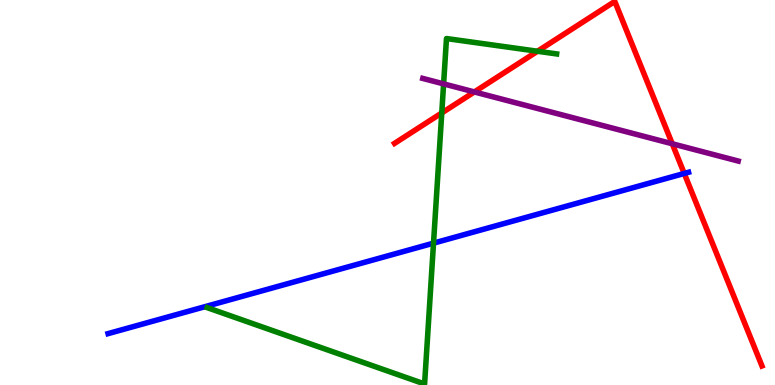[{'lines': ['blue', 'red'], 'intersections': [{'x': 8.83, 'y': 5.49}]}, {'lines': ['green', 'red'], 'intersections': [{'x': 5.7, 'y': 7.07}, {'x': 6.94, 'y': 8.67}]}, {'lines': ['purple', 'red'], 'intersections': [{'x': 6.12, 'y': 7.61}, {'x': 8.67, 'y': 6.27}]}, {'lines': ['blue', 'green'], 'intersections': [{'x': 5.59, 'y': 3.68}]}, {'lines': ['blue', 'purple'], 'intersections': []}, {'lines': ['green', 'purple'], 'intersections': [{'x': 5.72, 'y': 7.82}]}]